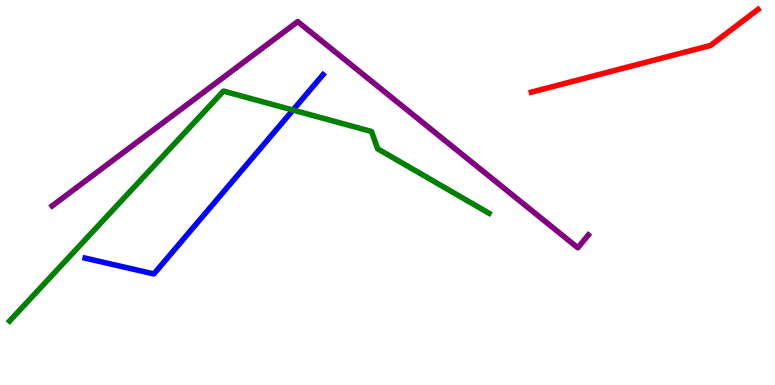[{'lines': ['blue', 'red'], 'intersections': []}, {'lines': ['green', 'red'], 'intersections': []}, {'lines': ['purple', 'red'], 'intersections': []}, {'lines': ['blue', 'green'], 'intersections': [{'x': 3.78, 'y': 7.14}]}, {'lines': ['blue', 'purple'], 'intersections': []}, {'lines': ['green', 'purple'], 'intersections': []}]